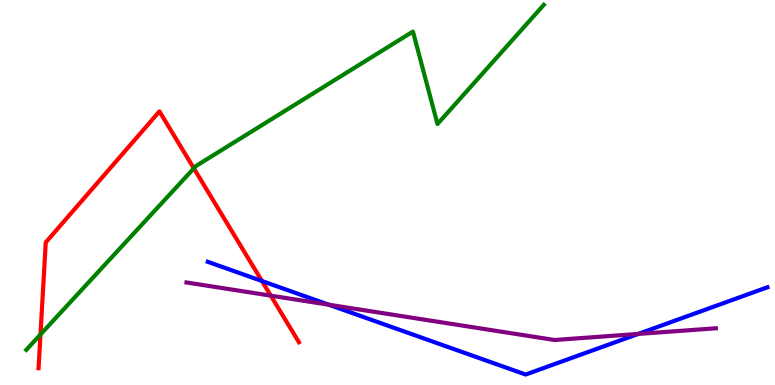[{'lines': ['blue', 'red'], 'intersections': [{'x': 3.38, 'y': 2.7}]}, {'lines': ['green', 'red'], 'intersections': [{'x': 0.522, 'y': 1.31}, {'x': 2.5, 'y': 5.63}]}, {'lines': ['purple', 'red'], 'intersections': [{'x': 3.49, 'y': 2.32}]}, {'lines': ['blue', 'green'], 'intersections': []}, {'lines': ['blue', 'purple'], 'intersections': [{'x': 4.24, 'y': 2.09}, {'x': 8.23, 'y': 1.33}]}, {'lines': ['green', 'purple'], 'intersections': []}]